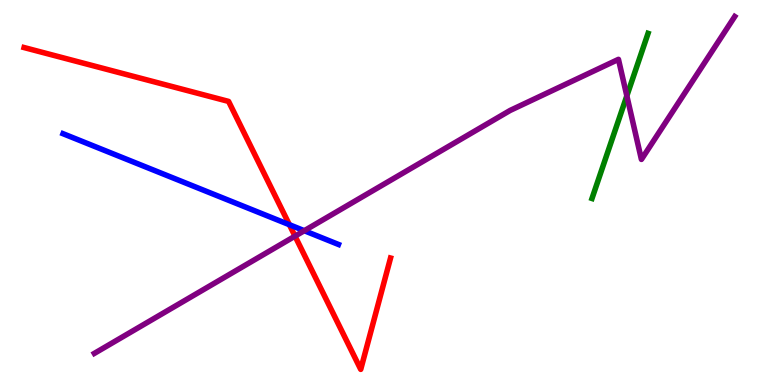[{'lines': ['blue', 'red'], 'intersections': [{'x': 3.73, 'y': 4.16}]}, {'lines': ['green', 'red'], 'intersections': []}, {'lines': ['purple', 'red'], 'intersections': [{'x': 3.81, 'y': 3.87}]}, {'lines': ['blue', 'green'], 'intersections': []}, {'lines': ['blue', 'purple'], 'intersections': [{'x': 3.93, 'y': 4.01}]}, {'lines': ['green', 'purple'], 'intersections': [{'x': 8.09, 'y': 7.51}]}]